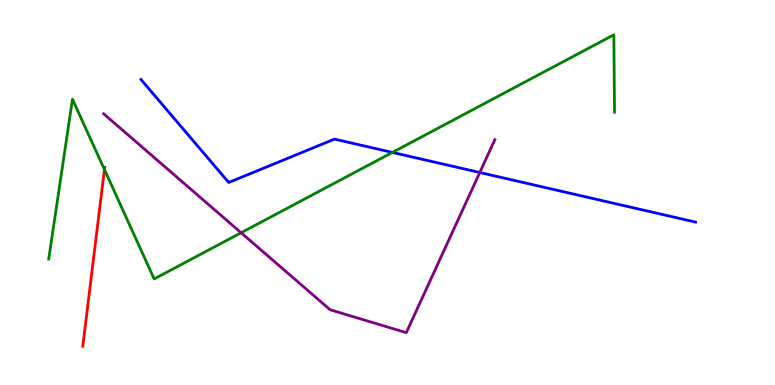[{'lines': ['blue', 'red'], 'intersections': []}, {'lines': ['green', 'red'], 'intersections': [{'x': 1.35, 'y': 5.6}]}, {'lines': ['purple', 'red'], 'intersections': []}, {'lines': ['blue', 'green'], 'intersections': [{'x': 5.06, 'y': 6.04}]}, {'lines': ['blue', 'purple'], 'intersections': [{'x': 6.19, 'y': 5.52}]}, {'lines': ['green', 'purple'], 'intersections': [{'x': 3.11, 'y': 3.95}]}]